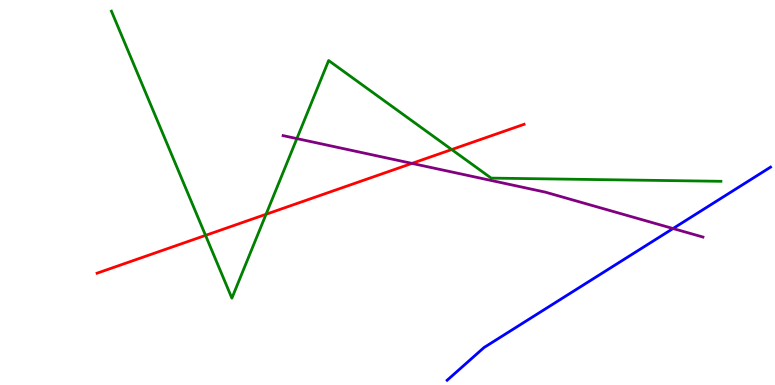[{'lines': ['blue', 'red'], 'intersections': []}, {'lines': ['green', 'red'], 'intersections': [{'x': 2.65, 'y': 3.89}, {'x': 3.43, 'y': 4.43}, {'x': 5.83, 'y': 6.12}]}, {'lines': ['purple', 'red'], 'intersections': [{'x': 5.32, 'y': 5.76}]}, {'lines': ['blue', 'green'], 'intersections': []}, {'lines': ['blue', 'purple'], 'intersections': [{'x': 8.68, 'y': 4.06}]}, {'lines': ['green', 'purple'], 'intersections': [{'x': 3.83, 'y': 6.4}]}]